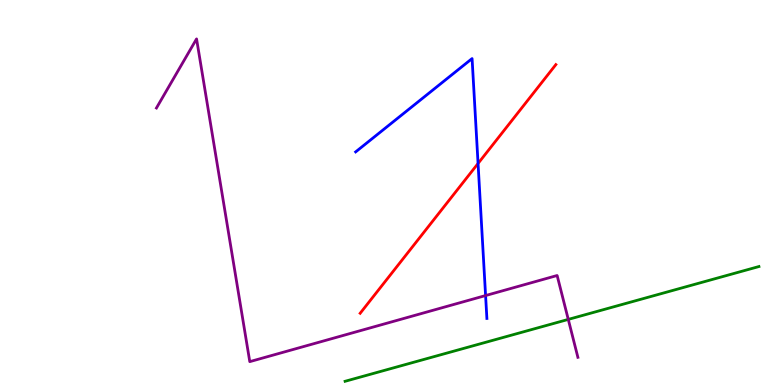[{'lines': ['blue', 'red'], 'intersections': [{'x': 6.17, 'y': 5.75}]}, {'lines': ['green', 'red'], 'intersections': []}, {'lines': ['purple', 'red'], 'intersections': []}, {'lines': ['blue', 'green'], 'intersections': []}, {'lines': ['blue', 'purple'], 'intersections': [{'x': 6.27, 'y': 2.32}]}, {'lines': ['green', 'purple'], 'intersections': [{'x': 7.33, 'y': 1.7}]}]